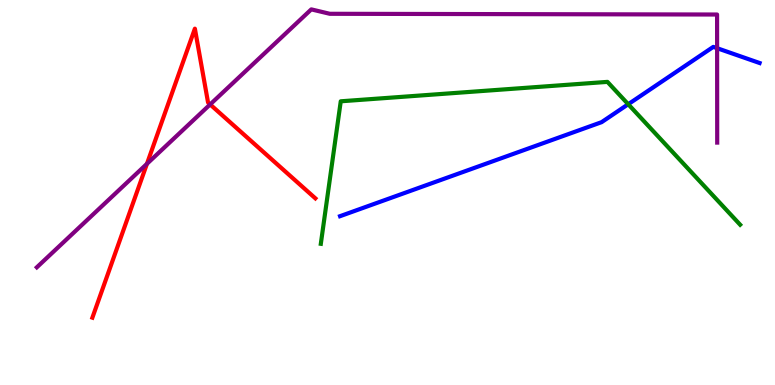[{'lines': ['blue', 'red'], 'intersections': []}, {'lines': ['green', 'red'], 'intersections': []}, {'lines': ['purple', 'red'], 'intersections': [{'x': 1.9, 'y': 5.74}, {'x': 2.71, 'y': 7.29}]}, {'lines': ['blue', 'green'], 'intersections': [{'x': 8.11, 'y': 7.29}]}, {'lines': ['blue', 'purple'], 'intersections': [{'x': 9.25, 'y': 8.75}]}, {'lines': ['green', 'purple'], 'intersections': []}]